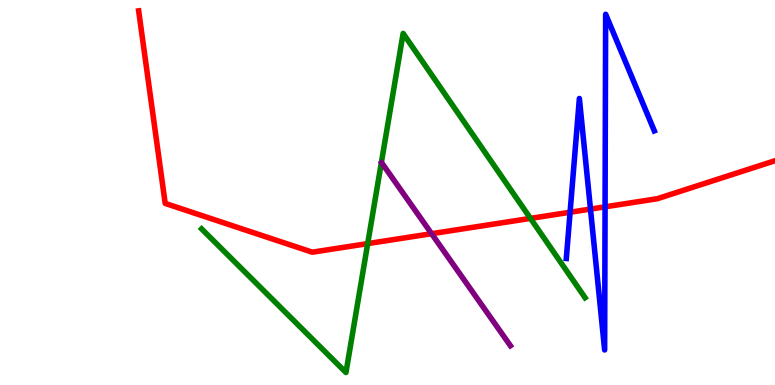[{'lines': ['blue', 'red'], 'intersections': [{'x': 7.36, 'y': 4.49}, {'x': 7.62, 'y': 4.57}, {'x': 7.81, 'y': 4.63}]}, {'lines': ['green', 'red'], 'intersections': [{'x': 4.74, 'y': 3.67}, {'x': 6.84, 'y': 4.33}]}, {'lines': ['purple', 'red'], 'intersections': [{'x': 5.57, 'y': 3.93}]}, {'lines': ['blue', 'green'], 'intersections': []}, {'lines': ['blue', 'purple'], 'intersections': []}, {'lines': ['green', 'purple'], 'intersections': []}]